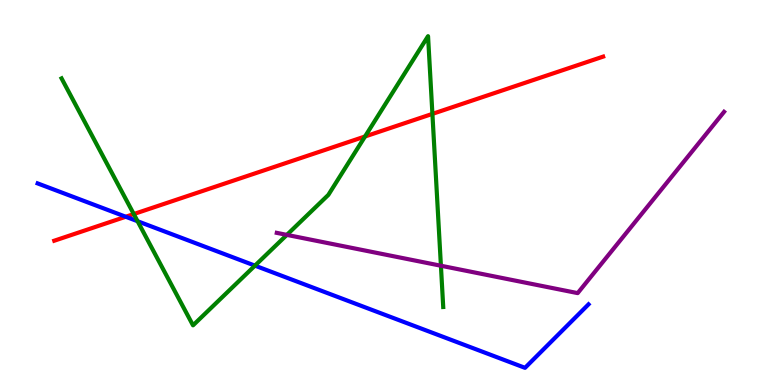[{'lines': ['blue', 'red'], 'intersections': [{'x': 1.62, 'y': 4.37}]}, {'lines': ['green', 'red'], 'intersections': [{'x': 1.73, 'y': 4.44}, {'x': 4.71, 'y': 6.45}, {'x': 5.58, 'y': 7.04}]}, {'lines': ['purple', 'red'], 'intersections': []}, {'lines': ['blue', 'green'], 'intersections': [{'x': 1.78, 'y': 4.25}, {'x': 3.29, 'y': 3.1}]}, {'lines': ['blue', 'purple'], 'intersections': []}, {'lines': ['green', 'purple'], 'intersections': [{'x': 3.7, 'y': 3.9}, {'x': 5.69, 'y': 3.1}]}]